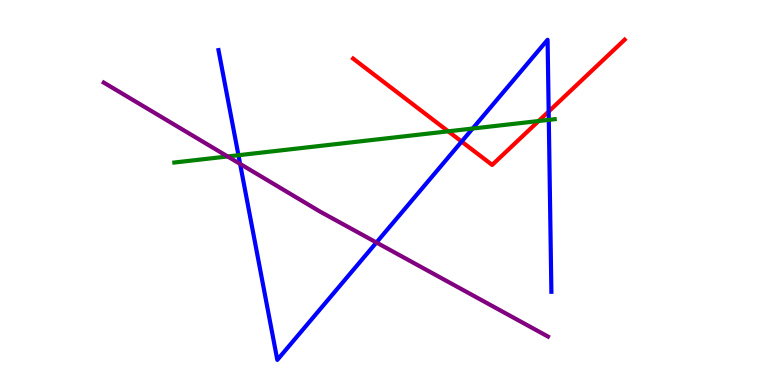[{'lines': ['blue', 'red'], 'intersections': [{'x': 5.96, 'y': 6.32}, {'x': 7.08, 'y': 7.1}]}, {'lines': ['green', 'red'], 'intersections': [{'x': 5.78, 'y': 6.59}, {'x': 6.95, 'y': 6.86}]}, {'lines': ['purple', 'red'], 'intersections': []}, {'lines': ['blue', 'green'], 'intersections': [{'x': 3.08, 'y': 5.97}, {'x': 6.1, 'y': 6.66}, {'x': 7.08, 'y': 6.89}]}, {'lines': ['blue', 'purple'], 'intersections': [{'x': 3.1, 'y': 5.74}, {'x': 4.86, 'y': 3.7}]}, {'lines': ['green', 'purple'], 'intersections': [{'x': 2.94, 'y': 5.94}]}]